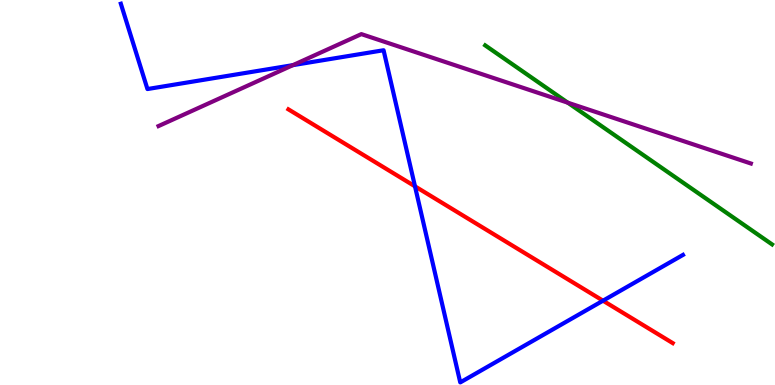[{'lines': ['blue', 'red'], 'intersections': [{'x': 5.35, 'y': 5.16}, {'x': 7.78, 'y': 2.19}]}, {'lines': ['green', 'red'], 'intersections': []}, {'lines': ['purple', 'red'], 'intersections': []}, {'lines': ['blue', 'green'], 'intersections': []}, {'lines': ['blue', 'purple'], 'intersections': [{'x': 3.78, 'y': 8.31}]}, {'lines': ['green', 'purple'], 'intersections': [{'x': 7.33, 'y': 7.33}]}]